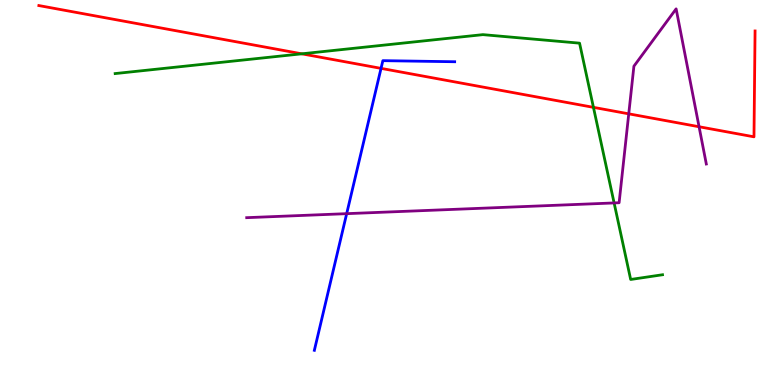[{'lines': ['blue', 'red'], 'intersections': [{'x': 4.92, 'y': 8.22}]}, {'lines': ['green', 'red'], 'intersections': [{'x': 3.89, 'y': 8.6}, {'x': 7.66, 'y': 7.21}]}, {'lines': ['purple', 'red'], 'intersections': [{'x': 8.11, 'y': 7.04}, {'x': 9.02, 'y': 6.71}]}, {'lines': ['blue', 'green'], 'intersections': []}, {'lines': ['blue', 'purple'], 'intersections': [{'x': 4.47, 'y': 4.45}]}, {'lines': ['green', 'purple'], 'intersections': [{'x': 7.92, 'y': 4.73}]}]